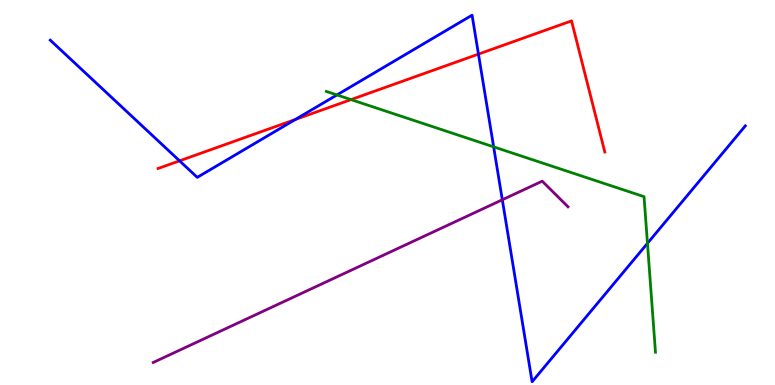[{'lines': ['blue', 'red'], 'intersections': [{'x': 2.32, 'y': 5.82}, {'x': 3.81, 'y': 6.9}, {'x': 6.17, 'y': 8.59}]}, {'lines': ['green', 'red'], 'intersections': [{'x': 4.53, 'y': 7.41}]}, {'lines': ['purple', 'red'], 'intersections': []}, {'lines': ['blue', 'green'], 'intersections': [{'x': 4.35, 'y': 7.53}, {'x': 6.37, 'y': 6.19}, {'x': 8.35, 'y': 3.68}]}, {'lines': ['blue', 'purple'], 'intersections': [{'x': 6.48, 'y': 4.81}]}, {'lines': ['green', 'purple'], 'intersections': []}]